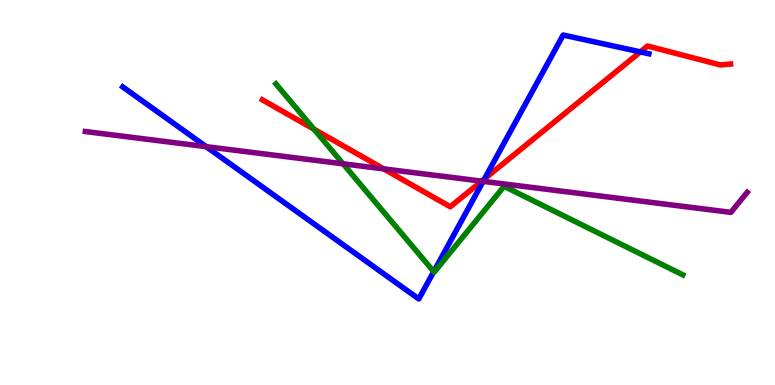[{'lines': ['blue', 'red'], 'intersections': [{'x': 6.25, 'y': 5.35}, {'x': 8.26, 'y': 8.65}]}, {'lines': ['green', 'red'], 'intersections': [{'x': 4.05, 'y': 6.64}]}, {'lines': ['purple', 'red'], 'intersections': [{'x': 4.95, 'y': 5.61}, {'x': 6.22, 'y': 5.29}]}, {'lines': ['blue', 'green'], 'intersections': [{'x': 5.6, 'y': 2.94}]}, {'lines': ['blue', 'purple'], 'intersections': [{'x': 2.66, 'y': 6.19}, {'x': 6.23, 'y': 5.29}]}, {'lines': ['green', 'purple'], 'intersections': [{'x': 4.43, 'y': 5.75}]}]